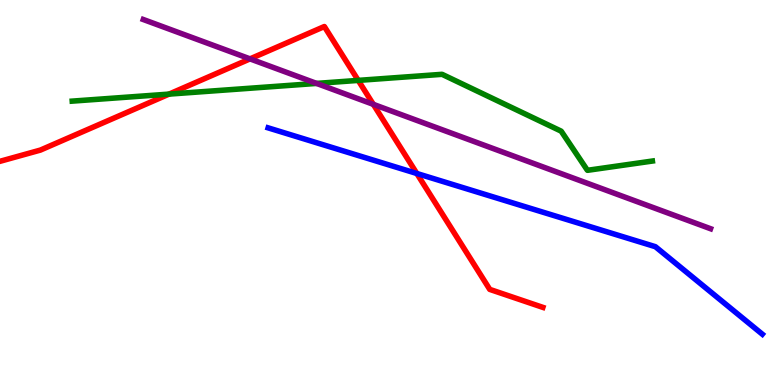[{'lines': ['blue', 'red'], 'intersections': [{'x': 5.38, 'y': 5.49}]}, {'lines': ['green', 'red'], 'intersections': [{'x': 2.18, 'y': 7.56}, {'x': 4.62, 'y': 7.91}]}, {'lines': ['purple', 'red'], 'intersections': [{'x': 3.23, 'y': 8.47}, {'x': 4.82, 'y': 7.29}]}, {'lines': ['blue', 'green'], 'intersections': []}, {'lines': ['blue', 'purple'], 'intersections': []}, {'lines': ['green', 'purple'], 'intersections': [{'x': 4.08, 'y': 7.83}]}]